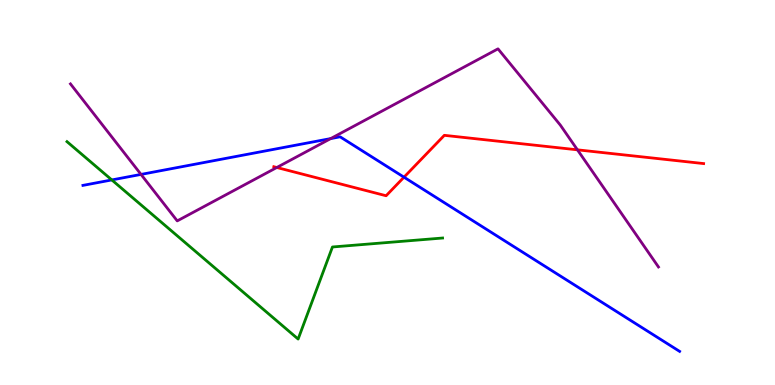[{'lines': ['blue', 'red'], 'intersections': [{'x': 5.21, 'y': 5.4}]}, {'lines': ['green', 'red'], 'intersections': []}, {'lines': ['purple', 'red'], 'intersections': [{'x': 3.57, 'y': 5.65}, {'x': 7.45, 'y': 6.11}]}, {'lines': ['blue', 'green'], 'intersections': [{'x': 1.44, 'y': 5.33}]}, {'lines': ['blue', 'purple'], 'intersections': [{'x': 1.82, 'y': 5.47}, {'x': 4.27, 'y': 6.4}]}, {'lines': ['green', 'purple'], 'intersections': []}]